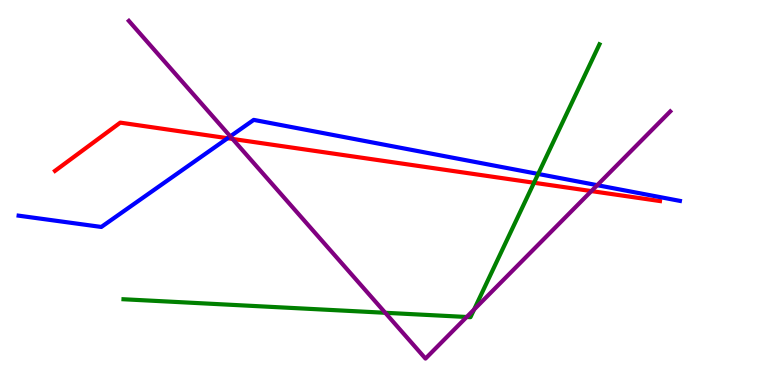[{'lines': ['blue', 'red'], 'intersections': [{'x': 2.94, 'y': 6.41}]}, {'lines': ['green', 'red'], 'intersections': [{'x': 6.89, 'y': 5.25}]}, {'lines': ['purple', 'red'], 'intersections': [{'x': 3.0, 'y': 6.39}, {'x': 7.63, 'y': 5.04}]}, {'lines': ['blue', 'green'], 'intersections': [{'x': 6.94, 'y': 5.48}]}, {'lines': ['blue', 'purple'], 'intersections': [{'x': 2.97, 'y': 6.46}, {'x': 7.71, 'y': 5.19}]}, {'lines': ['green', 'purple'], 'intersections': [{'x': 4.97, 'y': 1.88}, {'x': 6.02, 'y': 1.77}, {'x': 6.12, 'y': 1.96}]}]